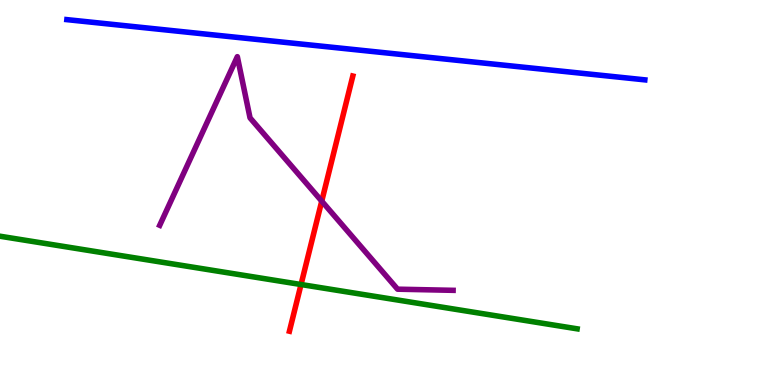[{'lines': ['blue', 'red'], 'intersections': []}, {'lines': ['green', 'red'], 'intersections': [{'x': 3.88, 'y': 2.61}]}, {'lines': ['purple', 'red'], 'intersections': [{'x': 4.15, 'y': 4.78}]}, {'lines': ['blue', 'green'], 'intersections': []}, {'lines': ['blue', 'purple'], 'intersections': []}, {'lines': ['green', 'purple'], 'intersections': []}]